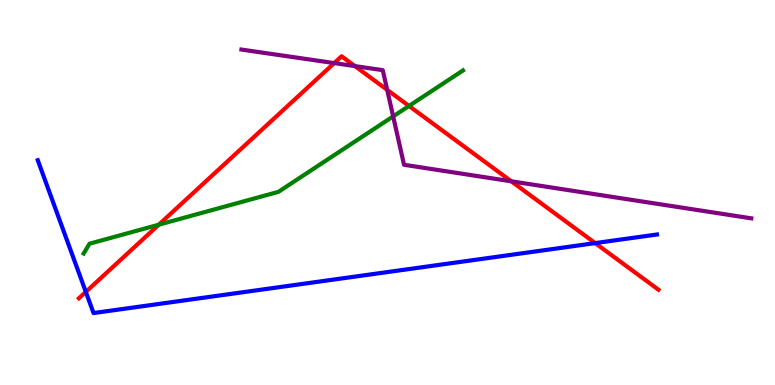[{'lines': ['blue', 'red'], 'intersections': [{'x': 1.11, 'y': 2.42}, {'x': 7.68, 'y': 3.69}]}, {'lines': ['green', 'red'], 'intersections': [{'x': 2.05, 'y': 4.16}, {'x': 5.28, 'y': 7.25}]}, {'lines': ['purple', 'red'], 'intersections': [{'x': 4.31, 'y': 8.36}, {'x': 4.58, 'y': 8.28}, {'x': 5.0, 'y': 7.67}, {'x': 6.6, 'y': 5.29}]}, {'lines': ['blue', 'green'], 'intersections': []}, {'lines': ['blue', 'purple'], 'intersections': []}, {'lines': ['green', 'purple'], 'intersections': [{'x': 5.07, 'y': 6.98}]}]